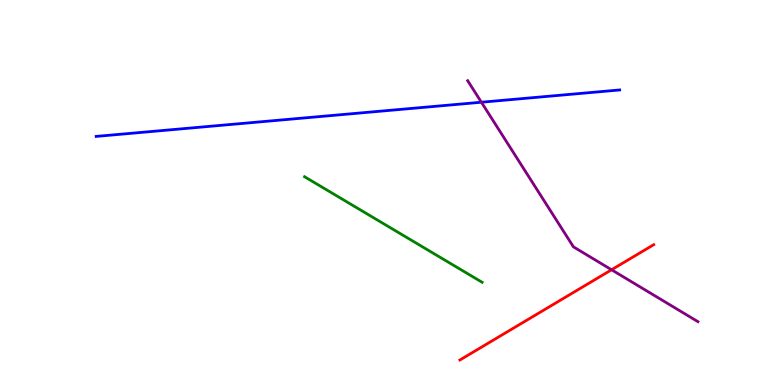[{'lines': ['blue', 'red'], 'intersections': []}, {'lines': ['green', 'red'], 'intersections': []}, {'lines': ['purple', 'red'], 'intersections': [{'x': 7.89, 'y': 2.99}]}, {'lines': ['blue', 'green'], 'intersections': []}, {'lines': ['blue', 'purple'], 'intersections': [{'x': 6.21, 'y': 7.34}]}, {'lines': ['green', 'purple'], 'intersections': []}]